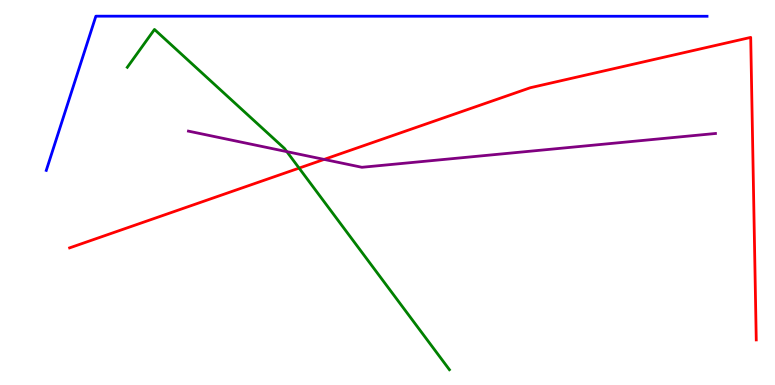[{'lines': ['blue', 'red'], 'intersections': []}, {'lines': ['green', 'red'], 'intersections': [{'x': 3.86, 'y': 5.63}]}, {'lines': ['purple', 'red'], 'intersections': [{'x': 4.18, 'y': 5.86}]}, {'lines': ['blue', 'green'], 'intersections': []}, {'lines': ['blue', 'purple'], 'intersections': []}, {'lines': ['green', 'purple'], 'intersections': [{'x': 3.7, 'y': 6.06}]}]